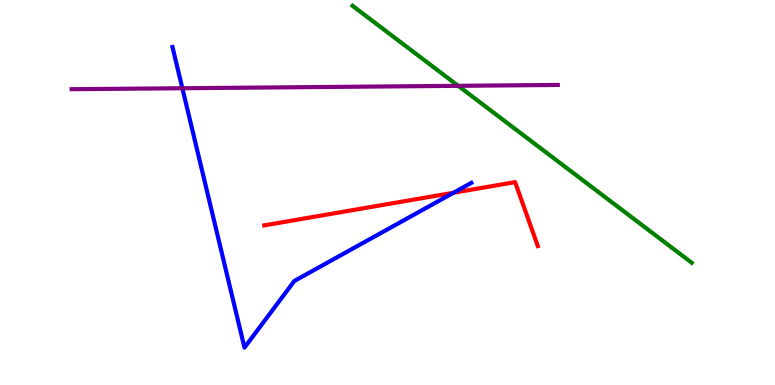[{'lines': ['blue', 'red'], 'intersections': [{'x': 5.85, 'y': 4.99}]}, {'lines': ['green', 'red'], 'intersections': []}, {'lines': ['purple', 'red'], 'intersections': []}, {'lines': ['blue', 'green'], 'intersections': []}, {'lines': ['blue', 'purple'], 'intersections': [{'x': 2.35, 'y': 7.71}]}, {'lines': ['green', 'purple'], 'intersections': [{'x': 5.91, 'y': 7.77}]}]